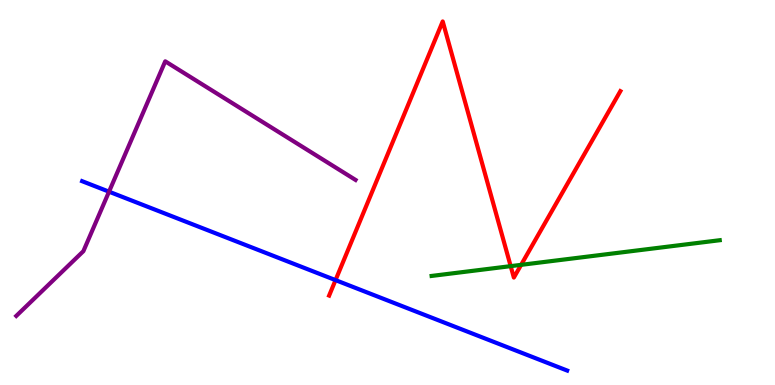[{'lines': ['blue', 'red'], 'intersections': [{'x': 4.33, 'y': 2.72}]}, {'lines': ['green', 'red'], 'intersections': [{'x': 6.59, 'y': 3.09}, {'x': 6.72, 'y': 3.12}]}, {'lines': ['purple', 'red'], 'intersections': []}, {'lines': ['blue', 'green'], 'intersections': []}, {'lines': ['blue', 'purple'], 'intersections': [{'x': 1.41, 'y': 5.02}]}, {'lines': ['green', 'purple'], 'intersections': []}]